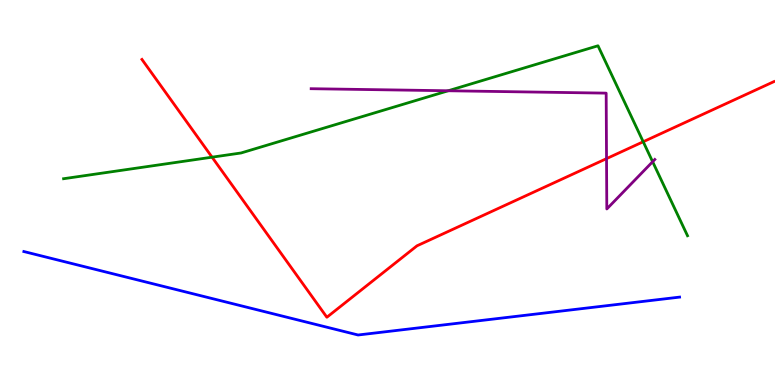[{'lines': ['blue', 'red'], 'intersections': []}, {'lines': ['green', 'red'], 'intersections': [{'x': 2.74, 'y': 5.92}, {'x': 8.3, 'y': 6.32}]}, {'lines': ['purple', 'red'], 'intersections': [{'x': 7.83, 'y': 5.88}]}, {'lines': ['blue', 'green'], 'intersections': []}, {'lines': ['blue', 'purple'], 'intersections': []}, {'lines': ['green', 'purple'], 'intersections': [{'x': 5.78, 'y': 7.64}, {'x': 8.42, 'y': 5.8}]}]